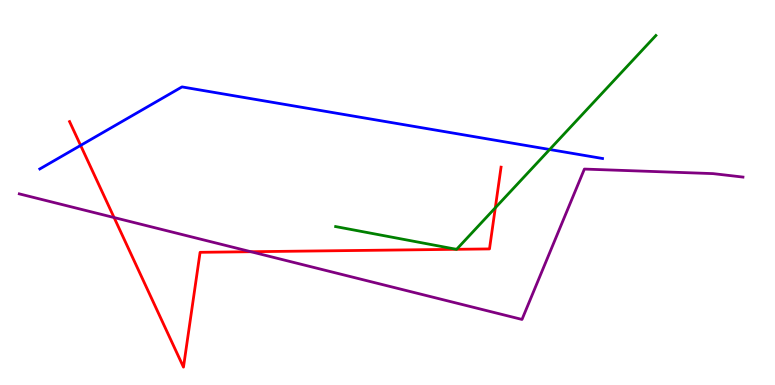[{'lines': ['blue', 'red'], 'intersections': [{'x': 1.04, 'y': 6.22}]}, {'lines': ['green', 'red'], 'intersections': [{'x': 5.89, 'y': 3.52}, {'x': 5.89, 'y': 3.52}, {'x': 6.39, 'y': 4.6}]}, {'lines': ['purple', 'red'], 'intersections': [{'x': 1.47, 'y': 4.35}, {'x': 3.24, 'y': 3.46}]}, {'lines': ['blue', 'green'], 'intersections': [{'x': 7.09, 'y': 6.12}]}, {'lines': ['blue', 'purple'], 'intersections': []}, {'lines': ['green', 'purple'], 'intersections': []}]